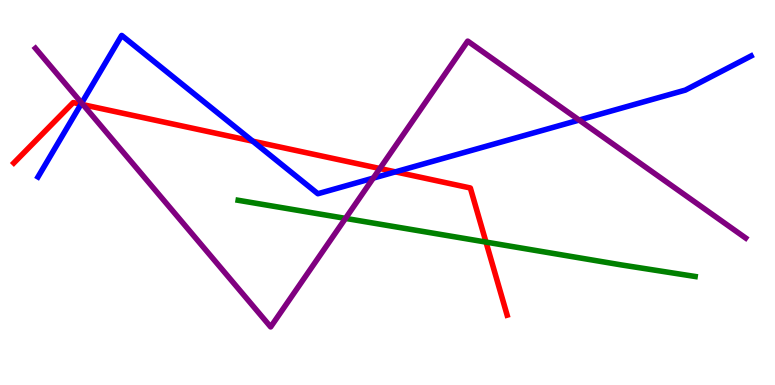[{'lines': ['blue', 'red'], 'intersections': [{'x': 1.04, 'y': 7.29}, {'x': 3.26, 'y': 6.33}, {'x': 5.1, 'y': 5.54}]}, {'lines': ['green', 'red'], 'intersections': [{'x': 6.27, 'y': 3.71}]}, {'lines': ['purple', 'red'], 'intersections': [{'x': 1.07, 'y': 7.28}, {'x': 4.9, 'y': 5.62}]}, {'lines': ['blue', 'green'], 'intersections': []}, {'lines': ['blue', 'purple'], 'intersections': [{'x': 1.05, 'y': 7.32}, {'x': 4.82, 'y': 5.37}, {'x': 7.47, 'y': 6.88}]}, {'lines': ['green', 'purple'], 'intersections': [{'x': 4.46, 'y': 4.33}]}]